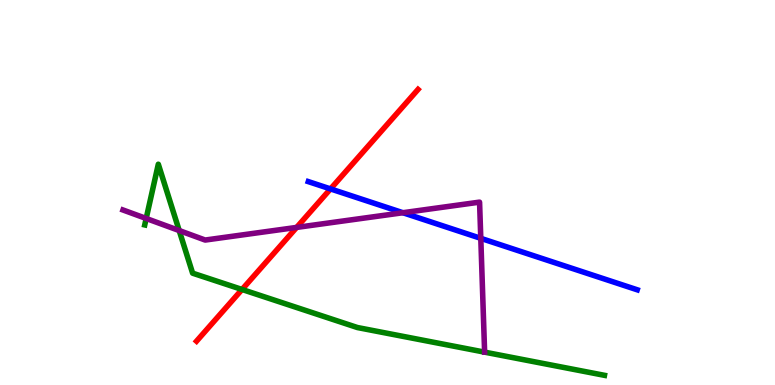[{'lines': ['blue', 'red'], 'intersections': [{'x': 4.26, 'y': 5.09}]}, {'lines': ['green', 'red'], 'intersections': [{'x': 3.12, 'y': 2.48}]}, {'lines': ['purple', 'red'], 'intersections': [{'x': 3.83, 'y': 4.09}]}, {'lines': ['blue', 'green'], 'intersections': []}, {'lines': ['blue', 'purple'], 'intersections': [{'x': 5.2, 'y': 4.47}, {'x': 6.2, 'y': 3.81}]}, {'lines': ['green', 'purple'], 'intersections': [{'x': 1.89, 'y': 4.33}, {'x': 2.31, 'y': 4.01}]}]